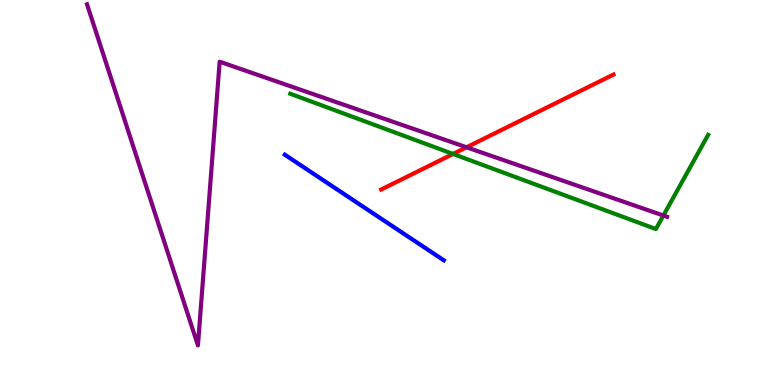[{'lines': ['blue', 'red'], 'intersections': []}, {'lines': ['green', 'red'], 'intersections': [{'x': 5.85, 'y': 6.0}]}, {'lines': ['purple', 'red'], 'intersections': [{'x': 6.02, 'y': 6.17}]}, {'lines': ['blue', 'green'], 'intersections': []}, {'lines': ['blue', 'purple'], 'intersections': []}, {'lines': ['green', 'purple'], 'intersections': [{'x': 8.56, 'y': 4.4}]}]